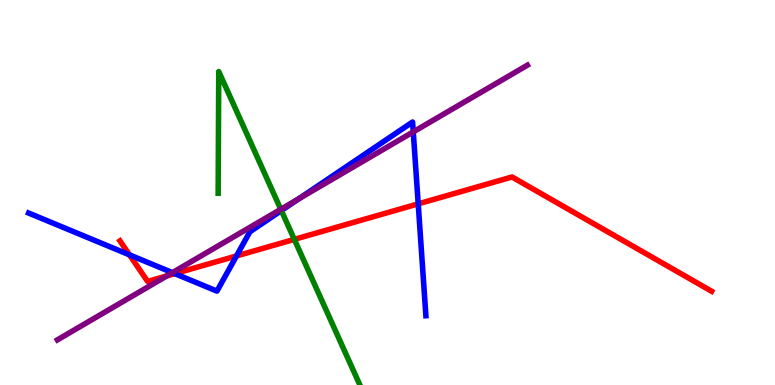[{'lines': ['blue', 'red'], 'intersections': [{'x': 1.67, 'y': 3.38}, {'x': 2.26, 'y': 2.89}, {'x': 3.05, 'y': 3.35}, {'x': 5.4, 'y': 4.7}]}, {'lines': ['green', 'red'], 'intersections': [{'x': 3.8, 'y': 3.78}]}, {'lines': ['purple', 'red'], 'intersections': [{'x': 2.15, 'y': 2.83}]}, {'lines': ['blue', 'green'], 'intersections': [{'x': 3.63, 'y': 4.53}]}, {'lines': ['blue', 'purple'], 'intersections': [{'x': 2.22, 'y': 2.92}, {'x': 3.86, 'y': 4.84}, {'x': 5.33, 'y': 6.57}]}, {'lines': ['green', 'purple'], 'intersections': [{'x': 3.62, 'y': 4.56}]}]